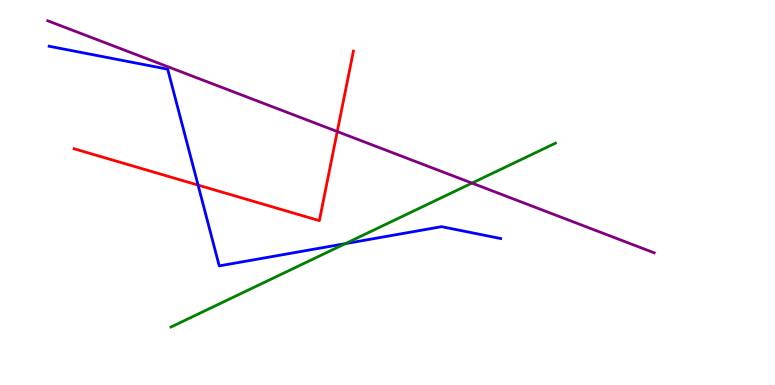[{'lines': ['blue', 'red'], 'intersections': [{'x': 2.56, 'y': 5.19}]}, {'lines': ['green', 'red'], 'intersections': []}, {'lines': ['purple', 'red'], 'intersections': [{'x': 4.35, 'y': 6.58}]}, {'lines': ['blue', 'green'], 'intersections': [{'x': 4.46, 'y': 3.67}]}, {'lines': ['blue', 'purple'], 'intersections': []}, {'lines': ['green', 'purple'], 'intersections': [{'x': 6.09, 'y': 5.24}]}]